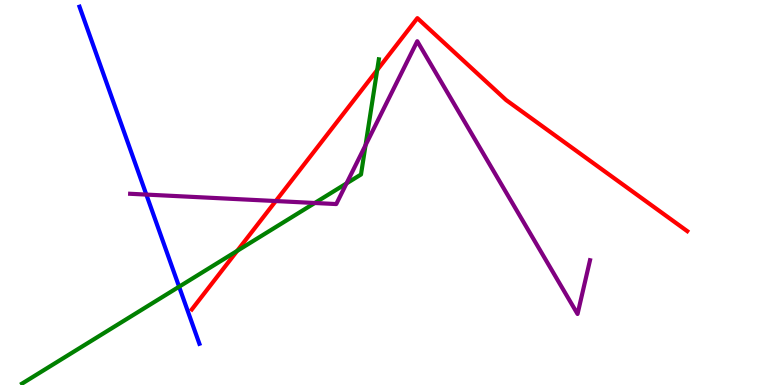[{'lines': ['blue', 'red'], 'intersections': []}, {'lines': ['green', 'red'], 'intersections': [{'x': 3.06, 'y': 3.48}, {'x': 4.87, 'y': 8.18}]}, {'lines': ['purple', 'red'], 'intersections': [{'x': 3.56, 'y': 4.78}]}, {'lines': ['blue', 'green'], 'intersections': [{'x': 2.31, 'y': 2.55}]}, {'lines': ['blue', 'purple'], 'intersections': [{'x': 1.89, 'y': 4.95}]}, {'lines': ['green', 'purple'], 'intersections': [{'x': 4.06, 'y': 4.73}, {'x': 4.47, 'y': 5.24}, {'x': 4.72, 'y': 6.23}]}]